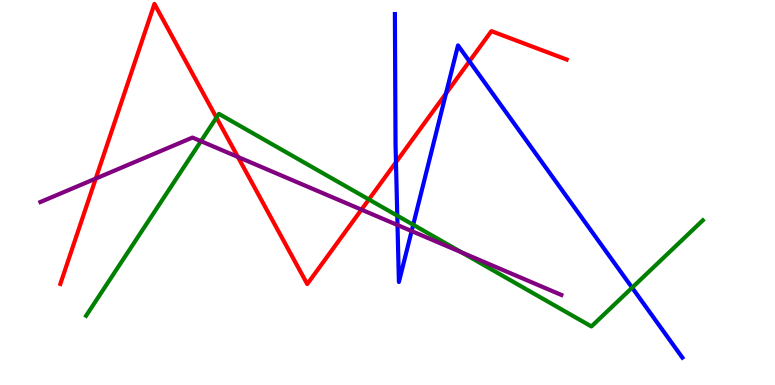[{'lines': ['blue', 'red'], 'intersections': [{'x': 5.11, 'y': 5.79}, {'x': 5.75, 'y': 7.57}, {'x': 6.06, 'y': 8.41}]}, {'lines': ['green', 'red'], 'intersections': [{'x': 2.79, 'y': 6.95}, {'x': 4.76, 'y': 4.82}]}, {'lines': ['purple', 'red'], 'intersections': [{'x': 1.24, 'y': 5.36}, {'x': 3.07, 'y': 5.92}, {'x': 4.66, 'y': 4.55}]}, {'lines': ['blue', 'green'], 'intersections': [{'x': 5.13, 'y': 4.4}, {'x': 5.33, 'y': 4.16}, {'x': 8.16, 'y': 2.53}]}, {'lines': ['blue', 'purple'], 'intersections': [{'x': 5.13, 'y': 4.15}, {'x': 5.31, 'y': 4.0}]}, {'lines': ['green', 'purple'], 'intersections': [{'x': 2.59, 'y': 6.33}, {'x': 5.96, 'y': 3.44}]}]